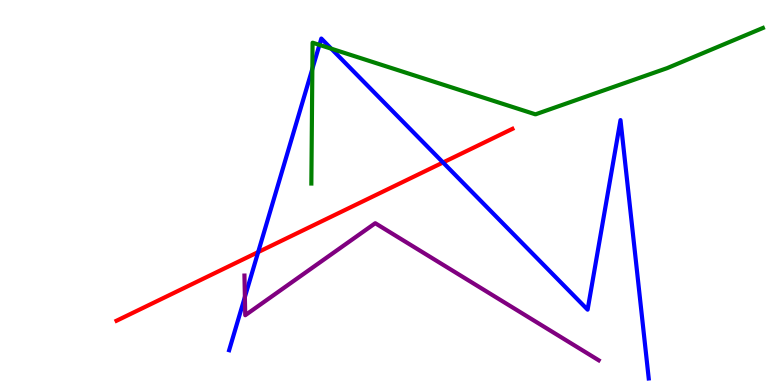[{'lines': ['blue', 'red'], 'intersections': [{'x': 3.33, 'y': 3.45}, {'x': 5.72, 'y': 5.78}]}, {'lines': ['green', 'red'], 'intersections': []}, {'lines': ['purple', 'red'], 'intersections': []}, {'lines': ['blue', 'green'], 'intersections': [{'x': 4.03, 'y': 8.21}, {'x': 4.12, 'y': 8.83}, {'x': 4.27, 'y': 8.74}]}, {'lines': ['blue', 'purple'], 'intersections': [{'x': 3.16, 'y': 2.28}]}, {'lines': ['green', 'purple'], 'intersections': []}]